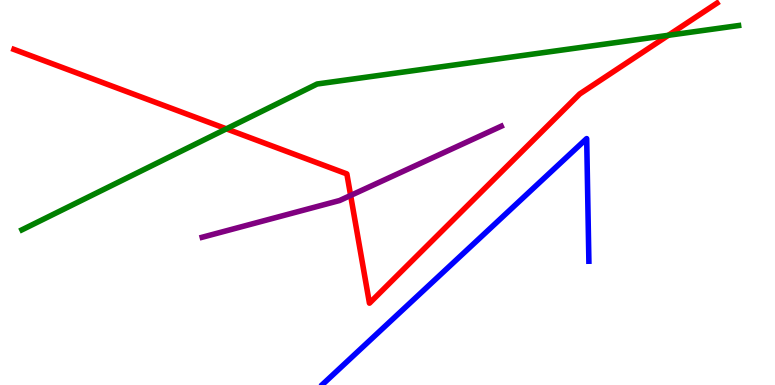[{'lines': ['blue', 'red'], 'intersections': []}, {'lines': ['green', 'red'], 'intersections': [{'x': 2.92, 'y': 6.65}, {'x': 8.62, 'y': 9.08}]}, {'lines': ['purple', 'red'], 'intersections': [{'x': 4.52, 'y': 4.92}]}, {'lines': ['blue', 'green'], 'intersections': []}, {'lines': ['blue', 'purple'], 'intersections': []}, {'lines': ['green', 'purple'], 'intersections': []}]